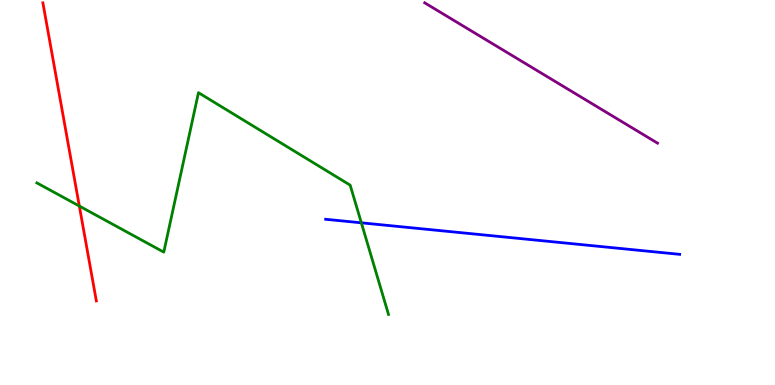[{'lines': ['blue', 'red'], 'intersections': []}, {'lines': ['green', 'red'], 'intersections': [{'x': 1.02, 'y': 4.65}]}, {'lines': ['purple', 'red'], 'intersections': []}, {'lines': ['blue', 'green'], 'intersections': [{'x': 4.66, 'y': 4.21}]}, {'lines': ['blue', 'purple'], 'intersections': []}, {'lines': ['green', 'purple'], 'intersections': []}]